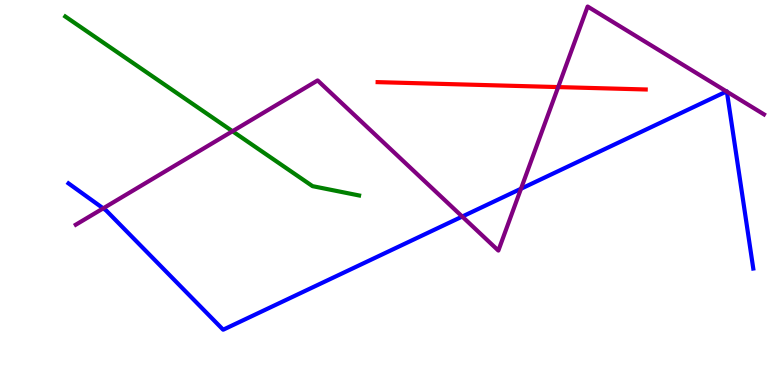[{'lines': ['blue', 'red'], 'intersections': []}, {'lines': ['green', 'red'], 'intersections': []}, {'lines': ['purple', 'red'], 'intersections': [{'x': 7.2, 'y': 7.74}]}, {'lines': ['blue', 'green'], 'intersections': []}, {'lines': ['blue', 'purple'], 'intersections': [{'x': 1.33, 'y': 4.59}, {'x': 5.96, 'y': 4.38}, {'x': 6.72, 'y': 5.1}, {'x': 9.37, 'y': 7.62}, {'x': 9.38, 'y': 7.62}]}, {'lines': ['green', 'purple'], 'intersections': [{'x': 3.0, 'y': 6.59}]}]